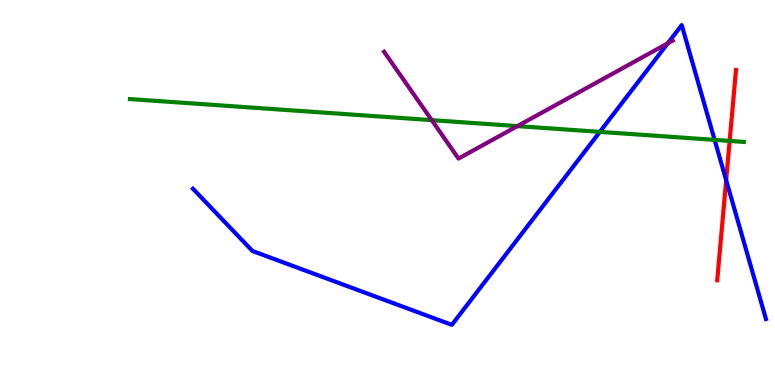[{'lines': ['blue', 'red'], 'intersections': [{'x': 9.37, 'y': 5.32}]}, {'lines': ['green', 'red'], 'intersections': [{'x': 9.41, 'y': 6.34}]}, {'lines': ['purple', 'red'], 'intersections': []}, {'lines': ['blue', 'green'], 'intersections': [{'x': 7.74, 'y': 6.57}, {'x': 9.22, 'y': 6.37}]}, {'lines': ['blue', 'purple'], 'intersections': [{'x': 8.62, 'y': 8.87}]}, {'lines': ['green', 'purple'], 'intersections': [{'x': 5.57, 'y': 6.88}, {'x': 6.68, 'y': 6.72}]}]